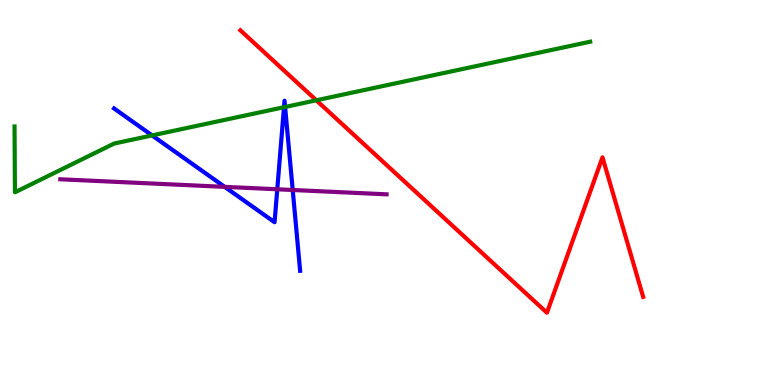[{'lines': ['blue', 'red'], 'intersections': []}, {'lines': ['green', 'red'], 'intersections': [{'x': 4.08, 'y': 7.4}]}, {'lines': ['purple', 'red'], 'intersections': []}, {'lines': ['blue', 'green'], 'intersections': [{'x': 1.96, 'y': 6.48}, {'x': 3.66, 'y': 7.22}, {'x': 3.68, 'y': 7.22}]}, {'lines': ['blue', 'purple'], 'intersections': [{'x': 2.9, 'y': 5.15}, {'x': 3.58, 'y': 5.08}, {'x': 3.78, 'y': 5.07}]}, {'lines': ['green', 'purple'], 'intersections': []}]